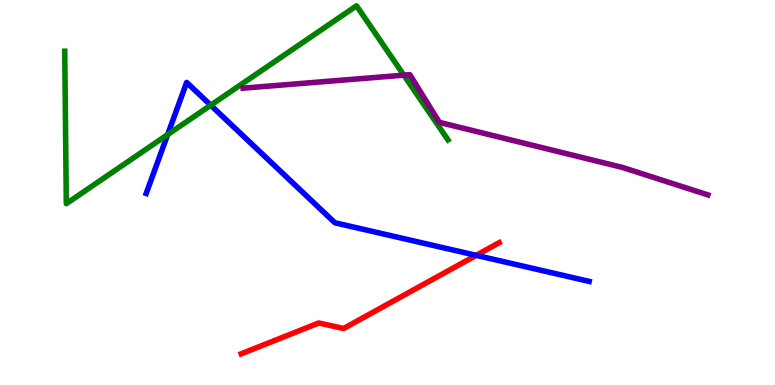[{'lines': ['blue', 'red'], 'intersections': [{'x': 6.14, 'y': 3.37}]}, {'lines': ['green', 'red'], 'intersections': []}, {'lines': ['purple', 'red'], 'intersections': []}, {'lines': ['blue', 'green'], 'intersections': [{'x': 2.16, 'y': 6.5}, {'x': 2.72, 'y': 7.27}]}, {'lines': ['blue', 'purple'], 'intersections': []}, {'lines': ['green', 'purple'], 'intersections': [{'x': 5.21, 'y': 8.05}]}]